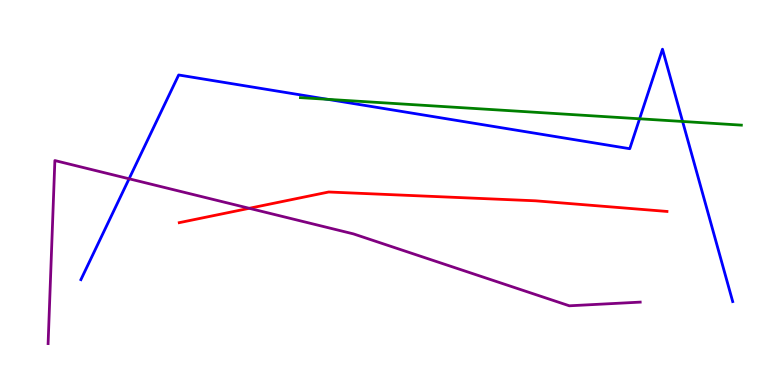[{'lines': ['blue', 'red'], 'intersections': []}, {'lines': ['green', 'red'], 'intersections': []}, {'lines': ['purple', 'red'], 'intersections': [{'x': 3.22, 'y': 4.59}]}, {'lines': ['blue', 'green'], 'intersections': [{'x': 4.23, 'y': 7.42}, {'x': 8.25, 'y': 6.91}, {'x': 8.81, 'y': 6.84}]}, {'lines': ['blue', 'purple'], 'intersections': [{'x': 1.67, 'y': 5.36}]}, {'lines': ['green', 'purple'], 'intersections': []}]